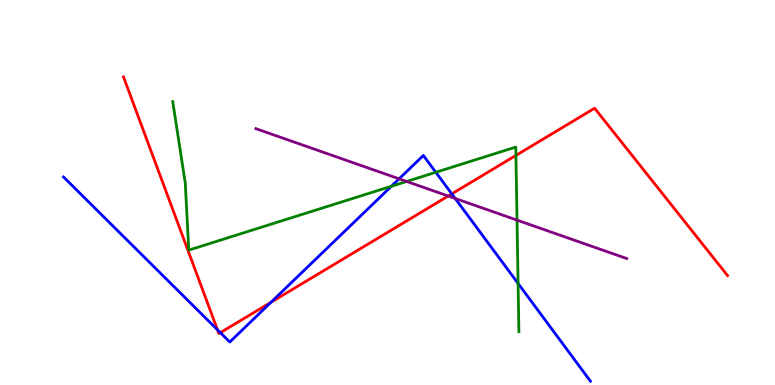[{'lines': ['blue', 'red'], 'intersections': [{'x': 2.81, 'y': 1.43}, {'x': 2.84, 'y': 1.36}, {'x': 3.5, 'y': 2.15}, {'x': 5.83, 'y': 4.96}]}, {'lines': ['green', 'red'], 'intersections': [{'x': 6.66, 'y': 5.96}]}, {'lines': ['purple', 'red'], 'intersections': [{'x': 5.78, 'y': 4.91}]}, {'lines': ['blue', 'green'], 'intersections': [{'x': 5.05, 'y': 5.16}, {'x': 5.62, 'y': 5.53}, {'x': 6.69, 'y': 2.64}]}, {'lines': ['blue', 'purple'], 'intersections': [{'x': 5.15, 'y': 5.36}, {'x': 5.87, 'y': 4.85}]}, {'lines': ['green', 'purple'], 'intersections': [{'x': 5.25, 'y': 5.29}, {'x': 6.67, 'y': 4.28}]}]